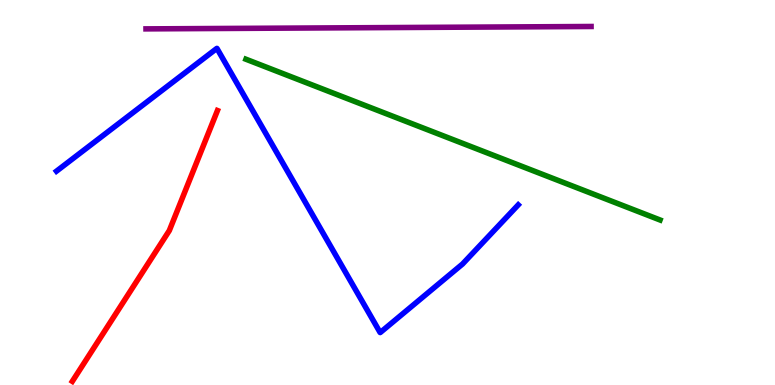[{'lines': ['blue', 'red'], 'intersections': []}, {'lines': ['green', 'red'], 'intersections': []}, {'lines': ['purple', 'red'], 'intersections': []}, {'lines': ['blue', 'green'], 'intersections': []}, {'lines': ['blue', 'purple'], 'intersections': []}, {'lines': ['green', 'purple'], 'intersections': []}]